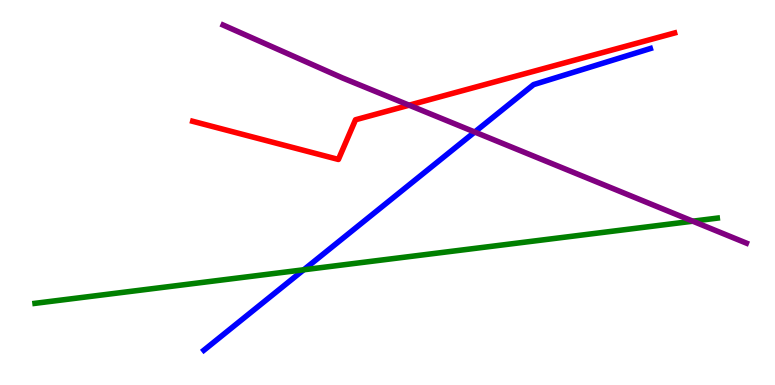[{'lines': ['blue', 'red'], 'intersections': []}, {'lines': ['green', 'red'], 'intersections': []}, {'lines': ['purple', 'red'], 'intersections': [{'x': 5.28, 'y': 7.27}]}, {'lines': ['blue', 'green'], 'intersections': [{'x': 3.92, 'y': 2.99}]}, {'lines': ['blue', 'purple'], 'intersections': [{'x': 6.13, 'y': 6.57}]}, {'lines': ['green', 'purple'], 'intersections': [{'x': 8.94, 'y': 4.25}]}]